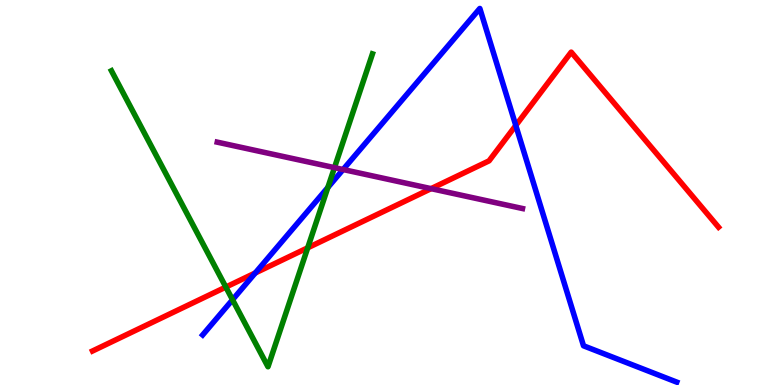[{'lines': ['blue', 'red'], 'intersections': [{'x': 3.29, 'y': 2.91}, {'x': 6.66, 'y': 6.74}]}, {'lines': ['green', 'red'], 'intersections': [{'x': 2.91, 'y': 2.54}, {'x': 3.97, 'y': 3.56}]}, {'lines': ['purple', 'red'], 'intersections': [{'x': 5.56, 'y': 5.1}]}, {'lines': ['blue', 'green'], 'intersections': [{'x': 3.0, 'y': 2.21}, {'x': 4.23, 'y': 5.13}]}, {'lines': ['blue', 'purple'], 'intersections': [{'x': 4.43, 'y': 5.6}]}, {'lines': ['green', 'purple'], 'intersections': [{'x': 4.32, 'y': 5.65}]}]